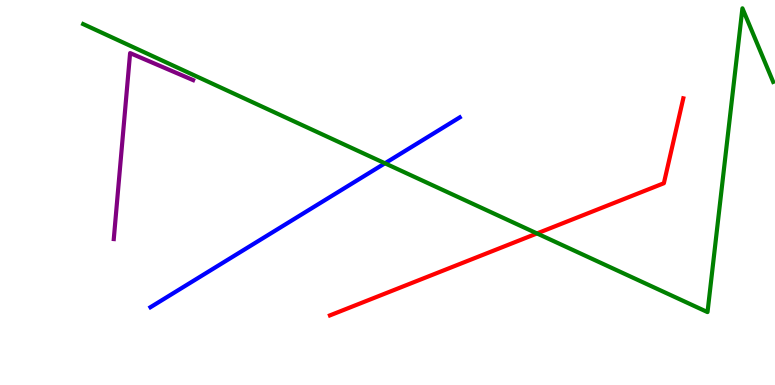[{'lines': ['blue', 'red'], 'intersections': []}, {'lines': ['green', 'red'], 'intersections': [{'x': 6.93, 'y': 3.94}]}, {'lines': ['purple', 'red'], 'intersections': []}, {'lines': ['blue', 'green'], 'intersections': [{'x': 4.97, 'y': 5.76}]}, {'lines': ['blue', 'purple'], 'intersections': []}, {'lines': ['green', 'purple'], 'intersections': []}]